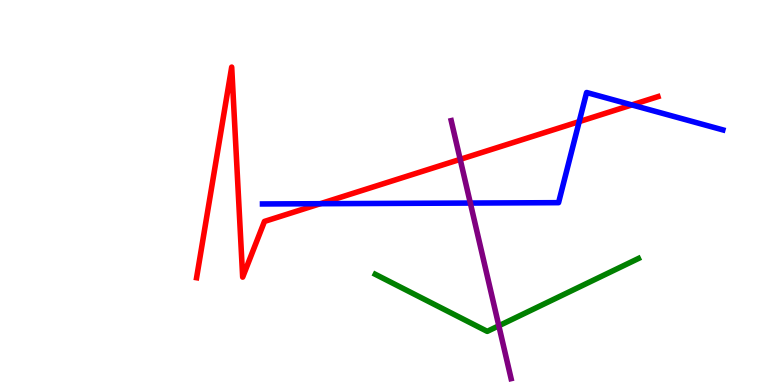[{'lines': ['blue', 'red'], 'intersections': [{'x': 4.13, 'y': 4.71}, {'x': 7.47, 'y': 6.84}, {'x': 8.15, 'y': 7.27}]}, {'lines': ['green', 'red'], 'intersections': []}, {'lines': ['purple', 'red'], 'intersections': [{'x': 5.94, 'y': 5.86}]}, {'lines': ['blue', 'green'], 'intersections': []}, {'lines': ['blue', 'purple'], 'intersections': [{'x': 6.07, 'y': 4.73}]}, {'lines': ['green', 'purple'], 'intersections': [{'x': 6.44, 'y': 1.54}]}]